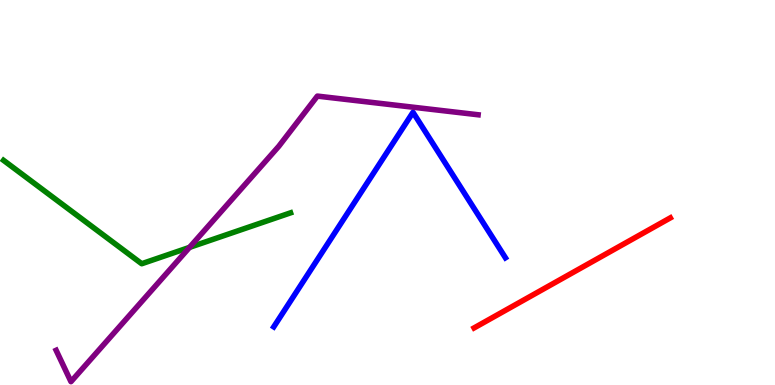[{'lines': ['blue', 'red'], 'intersections': []}, {'lines': ['green', 'red'], 'intersections': []}, {'lines': ['purple', 'red'], 'intersections': []}, {'lines': ['blue', 'green'], 'intersections': []}, {'lines': ['blue', 'purple'], 'intersections': []}, {'lines': ['green', 'purple'], 'intersections': [{'x': 2.45, 'y': 3.57}]}]